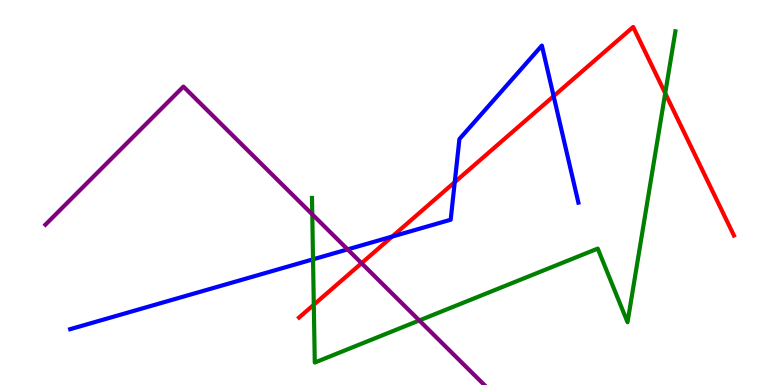[{'lines': ['blue', 'red'], 'intersections': [{'x': 5.06, 'y': 3.86}, {'x': 5.87, 'y': 5.27}, {'x': 7.14, 'y': 7.5}]}, {'lines': ['green', 'red'], 'intersections': [{'x': 4.05, 'y': 2.09}, {'x': 8.58, 'y': 7.58}]}, {'lines': ['purple', 'red'], 'intersections': [{'x': 4.67, 'y': 3.16}]}, {'lines': ['blue', 'green'], 'intersections': [{'x': 4.04, 'y': 3.26}]}, {'lines': ['blue', 'purple'], 'intersections': [{'x': 4.49, 'y': 3.52}]}, {'lines': ['green', 'purple'], 'intersections': [{'x': 4.03, 'y': 4.43}, {'x': 5.41, 'y': 1.68}]}]